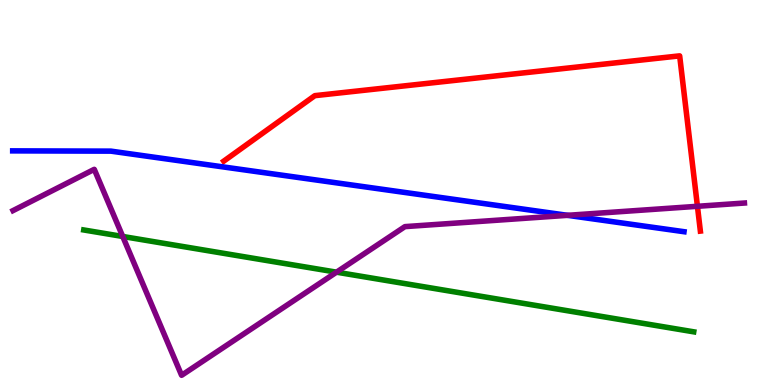[{'lines': ['blue', 'red'], 'intersections': []}, {'lines': ['green', 'red'], 'intersections': []}, {'lines': ['purple', 'red'], 'intersections': [{'x': 9.0, 'y': 4.64}]}, {'lines': ['blue', 'green'], 'intersections': []}, {'lines': ['blue', 'purple'], 'intersections': [{'x': 7.32, 'y': 4.41}]}, {'lines': ['green', 'purple'], 'intersections': [{'x': 1.58, 'y': 3.86}, {'x': 4.34, 'y': 2.93}]}]